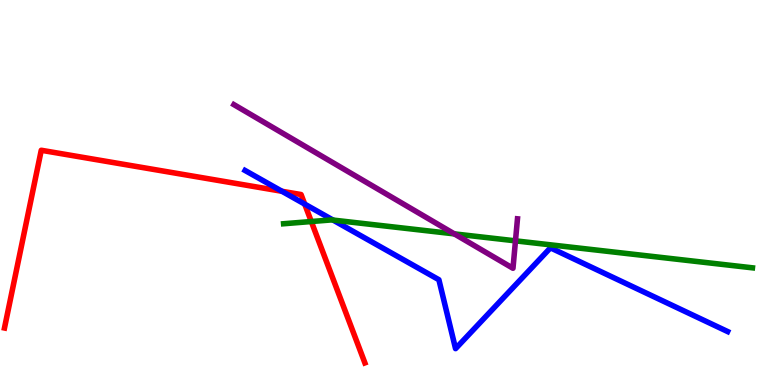[{'lines': ['blue', 'red'], 'intersections': [{'x': 3.64, 'y': 5.03}, {'x': 3.93, 'y': 4.7}]}, {'lines': ['green', 'red'], 'intersections': [{'x': 4.02, 'y': 4.25}]}, {'lines': ['purple', 'red'], 'intersections': []}, {'lines': ['blue', 'green'], 'intersections': [{'x': 4.3, 'y': 4.28}]}, {'lines': ['blue', 'purple'], 'intersections': []}, {'lines': ['green', 'purple'], 'intersections': [{'x': 5.86, 'y': 3.93}, {'x': 6.65, 'y': 3.74}]}]